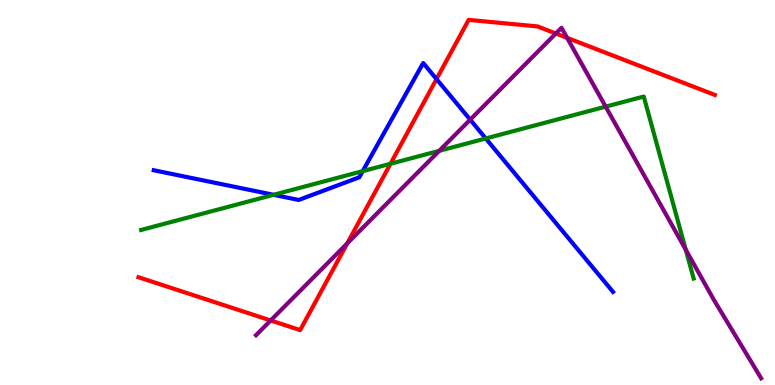[{'lines': ['blue', 'red'], 'intersections': [{'x': 5.63, 'y': 7.95}]}, {'lines': ['green', 'red'], 'intersections': [{'x': 5.04, 'y': 5.75}]}, {'lines': ['purple', 'red'], 'intersections': [{'x': 3.49, 'y': 1.68}, {'x': 4.48, 'y': 3.68}, {'x': 7.17, 'y': 9.13}, {'x': 7.32, 'y': 9.02}]}, {'lines': ['blue', 'green'], 'intersections': [{'x': 3.53, 'y': 4.94}, {'x': 4.68, 'y': 5.55}, {'x': 6.27, 'y': 6.4}]}, {'lines': ['blue', 'purple'], 'intersections': [{'x': 6.07, 'y': 6.89}]}, {'lines': ['green', 'purple'], 'intersections': [{'x': 5.67, 'y': 6.08}, {'x': 7.81, 'y': 7.23}, {'x': 8.85, 'y': 3.52}]}]